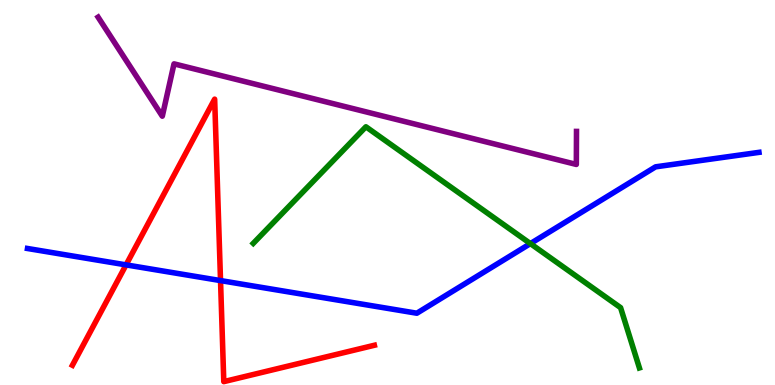[{'lines': ['blue', 'red'], 'intersections': [{'x': 1.63, 'y': 3.12}, {'x': 2.85, 'y': 2.71}]}, {'lines': ['green', 'red'], 'intersections': []}, {'lines': ['purple', 'red'], 'intersections': []}, {'lines': ['blue', 'green'], 'intersections': [{'x': 6.84, 'y': 3.67}]}, {'lines': ['blue', 'purple'], 'intersections': []}, {'lines': ['green', 'purple'], 'intersections': []}]